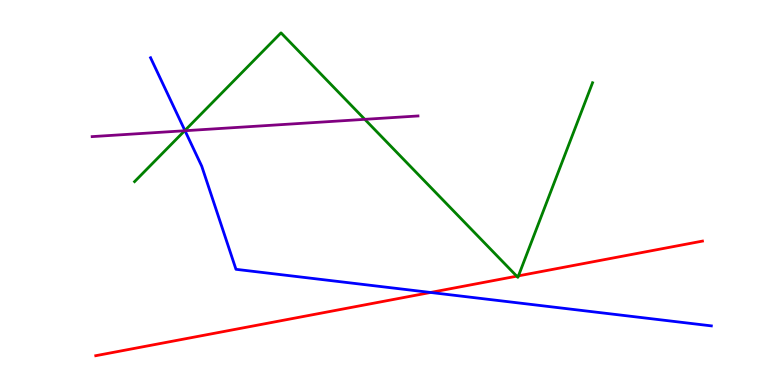[{'lines': ['blue', 'red'], 'intersections': [{'x': 5.56, 'y': 2.4}]}, {'lines': ['green', 'red'], 'intersections': [{'x': 6.67, 'y': 2.83}, {'x': 6.69, 'y': 2.83}]}, {'lines': ['purple', 'red'], 'intersections': []}, {'lines': ['blue', 'green'], 'intersections': [{'x': 2.39, 'y': 6.61}]}, {'lines': ['blue', 'purple'], 'intersections': [{'x': 2.39, 'y': 6.6}]}, {'lines': ['green', 'purple'], 'intersections': [{'x': 2.38, 'y': 6.6}, {'x': 4.71, 'y': 6.9}]}]